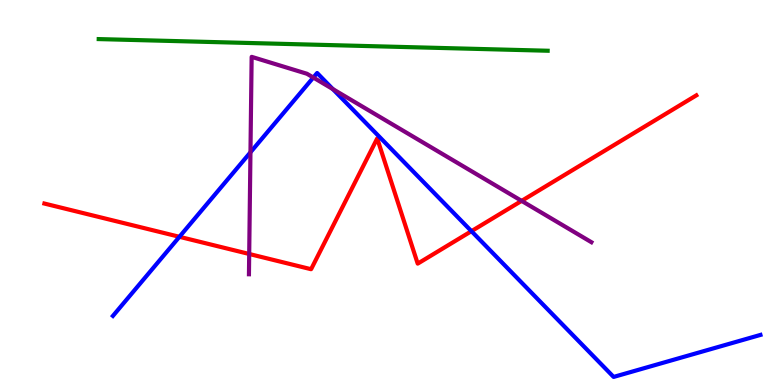[{'lines': ['blue', 'red'], 'intersections': [{'x': 2.32, 'y': 3.85}, {'x': 6.08, 'y': 4.0}]}, {'lines': ['green', 'red'], 'intersections': []}, {'lines': ['purple', 'red'], 'intersections': [{'x': 3.22, 'y': 3.4}, {'x': 6.73, 'y': 4.78}]}, {'lines': ['blue', 'green'], 'intersections': []}, {'lines': ['blue', 'purple'], 'intersections': [{'x': 3.23, 'y': 6.04}, {'x': 4.04, 'y': 7.99}, {'x': 4.29, 'y': 7.69}]}, {'lines': ['green', 'purple'], 'intersections': []}]